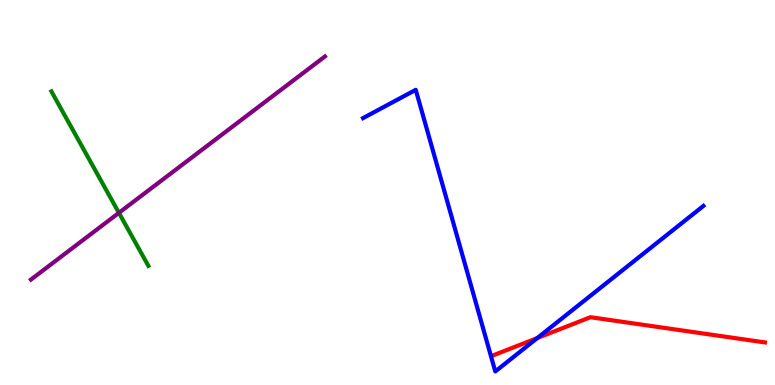[{'lines': ['blue', 'red'], 'intersections': [{'x': 6.93, 'y': 1.22}]}, {'lines': ['green', 'red'], 'intersections': []}, {'lines': ['purple', 'red'], 'intersections': []}, {'lines': ['blue', 'green'], 'intersections': []}, {'lines': ['blue', 'purple'], 'intersections': []}, {'lines': ['green', 'purple'], 'intersections': [{'x': 1.53, 'y': 4.47}]}]